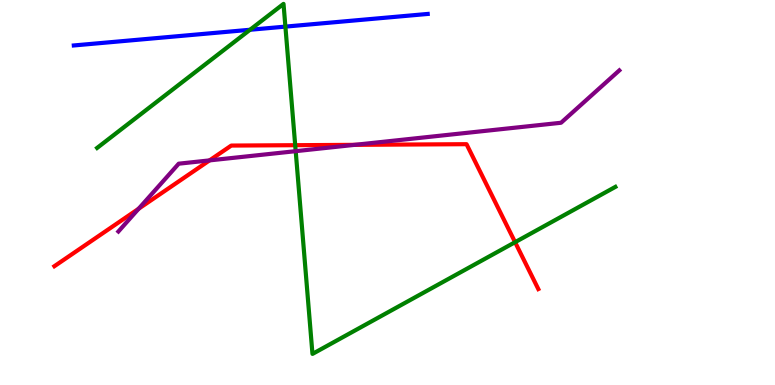[{'lines': ['blue', 'red'], 'intersections': []}, {'lines': ['green', 'red'], 'intersections': [{'x': 3.81, 'y': 6.23}, {'x': 6.65, 'y': 3.71}]}, {'lines': ['purple', 'red'], 'intersections': [{'x': 1.79, 'y': 4.58}, {'x': 2.7, 'y': 5.83}, {'x': 4.58, 'y': 6.24}]}, {'lines': ['blue', 'green'], 'intersections': [{'x': 3.23, 'y': 9.23}, {'x': 3.68, 'y': 9.31}]}, {'lines': ['blue', 'purple'], 'intersections': []}, {'lines': ['green', 'purple'], 'intersections': [{'x': 3.82, 'y': 6.07}]}]